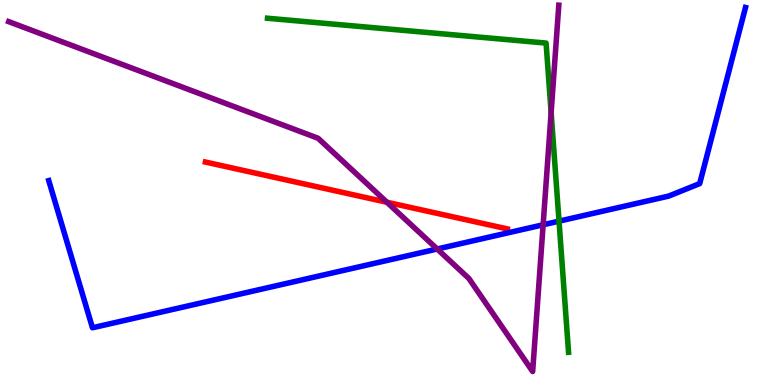[{'lines': ['blue', 'red'], 'intersections': []}, {'lines': ['green', 'red'], 'intersections': []}, {'lines': ['purple', 'red'], 'intersections': [{'x': 4.99, 'y': 4.75}]}, {'lines': ['blue', 'green'], 'intersections': [{'x': 7.21, 'y': 4.26}]}, {'lines': ['blue', 'purple'], 'intersections': [{'x': 5.64, 'y': 3.53}, {'x': 7.01, 'y': 4.16}]}, {'lines': ['green', 'purple'], 'intersections': [{'x': 7.11, 'y': 7.08}]}]